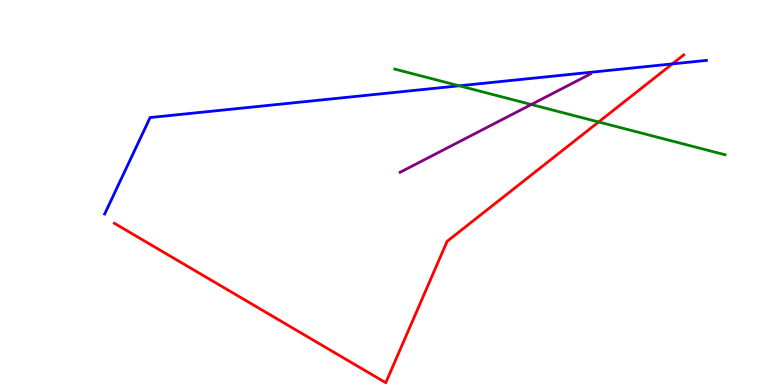[{'lines': ['blue', 'red'], 'intersections': [{'x': 8.68, 'y': 8.34}]}, {'lines': ['green', 'red'], 'intersections': [{'x': 7.72, 'y': 6.83}]}, {'lines': ['purple', 'red'], 'intersections': []}, {'lines': ['blue', 'green'], 'intersections': [{'x': 5.92, 'y': 7.77}]}, {'lines': ['blue', 'purple'], 'intersections': []}, {'lines': ['green', 'purple'], 'intersections': [{'x': 6.86, 'y': 7.29}]}]